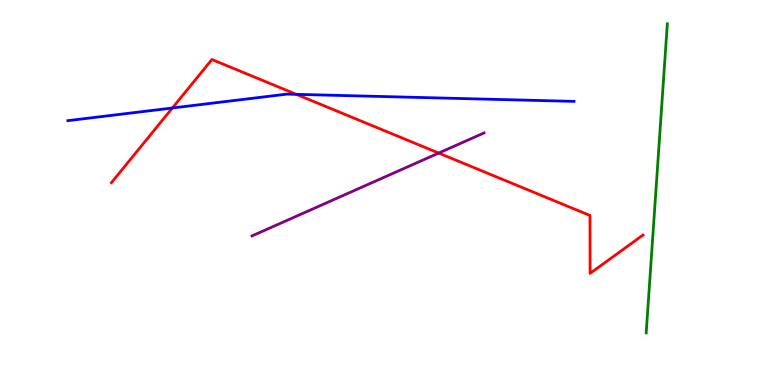[{'lines': ['blue', 'red'], 'intersections': [{'x': 2.22, 'y': 7.19}, {'x': 3.82, 'y': 7.55}]}, {'lines': ['green', 'red'], 'intersections': []}, {'lines': ['purple', 'red'], 'intersections': [{'x': 5.66, 'y': 6.02}]}, {'lines': ['blue', 'green'], 'intersections': []}, {'lines': ['blue', 'purple'], 'intersections': []}, {'lines': ['green', 'purple'], 'intersections': []}]